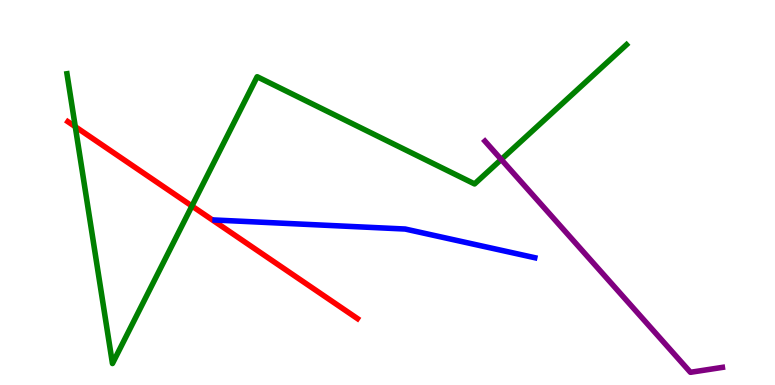[{'lines': ['blue', 'red'], 'intersections': []}, {'lines': ['green', 'red'], 'intersections': [{'x': 0.971, 'y': 6.71}, {'x': 2.48, 'y': 4.65}]}, {'lines': ['purple', 'red'], 'intersections': []}, {'lines': ['blue', 'green'], 'intersections': []}, {'lines': ['blue', 'purple'], 'intersections': []}, {'lines': ['green', 'purple'], 'intersections': [{'x': 6.47, 'y': 5.86}]}]